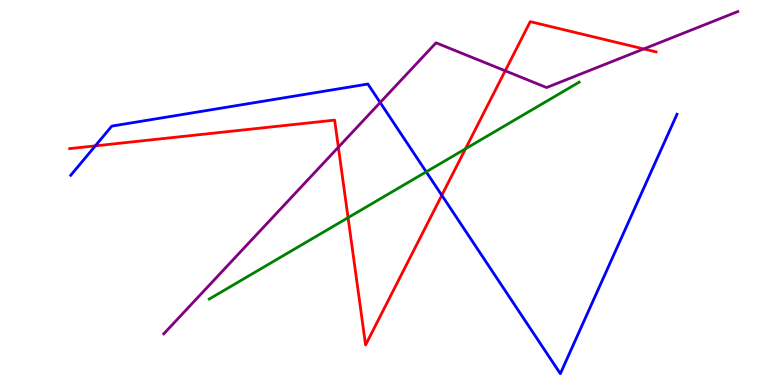[{'lines': ['blue', 'red'], 'intersections': [{'x': 1.23, 'y': 6.21}, {'x': 5.7, 'y': 4.93}]}, {'lines': ['green', 'red'], 'intersections': [{'x': 4.49, 'y': 4.35}, {'x': 6.01, 'y': 6.13}]}, {'lines': ['purple', 'red'], 'intersections': [{'x': 4.37, 'y': 6.18}, {'x': 6.52, 'y': 8.16}, {'x': 8.31, 'y': 8.73}]}, {'lines': ['blue', 'green'], 'intersections': [{'x': 5.5, 'y': 5.54}]}, {'lines': ['blue', 'purple'], 'intersections': [{'x': 4.91, 'y': 7.34}]}, {'lines': ['green', 'purple'], 'intersections': []}]